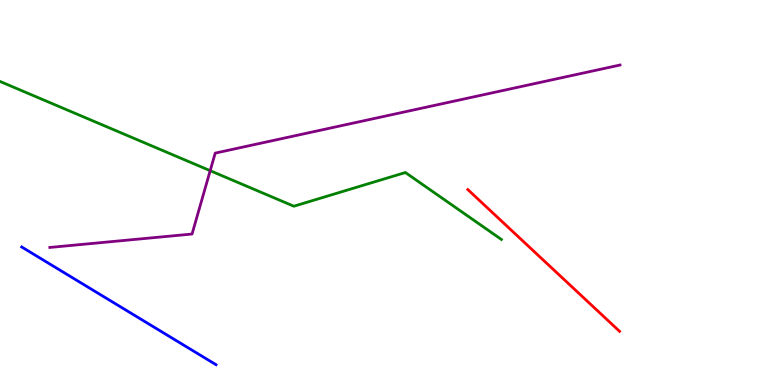[{'lines': ['blue', 'red'], 'intersections': []}, {'lines': ['green', 'red'], 'intersections': []}, {'lines': ['purple', 'red'], 'intersections': []}, {'lines': ['blue', 'green'], 'intersections': []}, {'lines': ['blue', 'purple'], 'intersections': []}, {'lines': ['green', 'purple'], 'intersections': [{'x': 2.71, 'y': 5.57}]}]